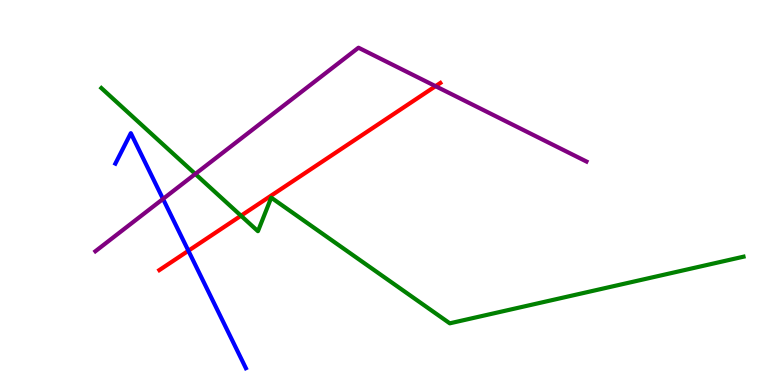[{'lines': ['blue', 'red'], 'intersections': [{'x': 2.43, 'y': 3.49}]}, {'lines': ['green', 'red'], 'intersections': [{'x': 3.11, 'y': 4.4}]}, {'lines': ['purple', 'red'], 'intersections': [{'x': 5.62, 'y': 7.76}]}, {'lines': ['blue', 'green'], 'intersections': []}, {'lines': ['blue', 'purple'], 'intersections': [{'x': 2.1, 'y': 4.83}]}, {'lines': ['green', 'purple'], 'intersections': [{'x': 2.52, 'y': 5.48}]}]